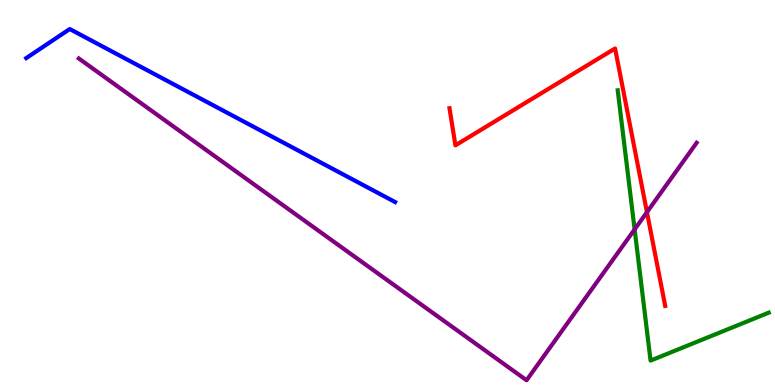[{'lines': ['blue', 'red'], 'intersections': []}, {'lines': ['green', 'red'], 'intersections': []}, {'lines': ['purple', 'red'], 'intersections': [{'x': 8.35, 'y': 4.49}]}, {'lines': ['blue', 'green'], 'intersections': []}, {'lines': ['blue', 'purple'], 'intersections': []}, {'lines': ['green', 'purple'], 'intersections': [{'x': 8.19, 'y': 4.04}]}]